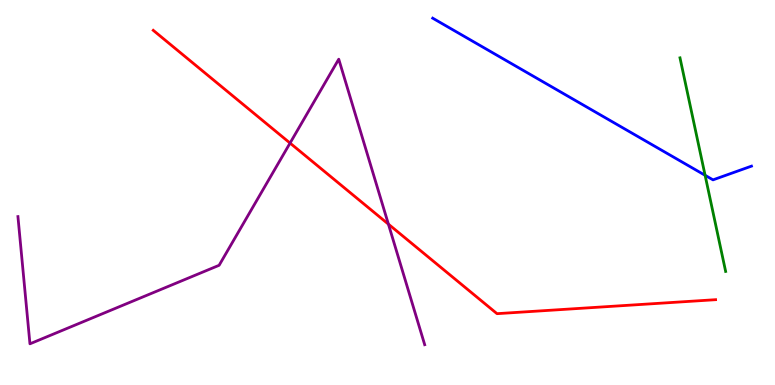[{'lines': ['blue', 'red'], 'intersections': []}, {'lines': ['green', 'red'], 'intersections': []}, {'lines': ['purple', 'red'], 'intersections': [{'x': 3.74, 'y': 6.28}, {'x': 5.01, 'y': 4.18}]}, {'lines': ['blue', 'green'], 'intersections': [{'x': 9.1, 'y': 5.45}]}, {'lines': ['blue', 'purple'], 'intersections': []}, {'lines': ['green', 'purple'], 'intersections': []}]